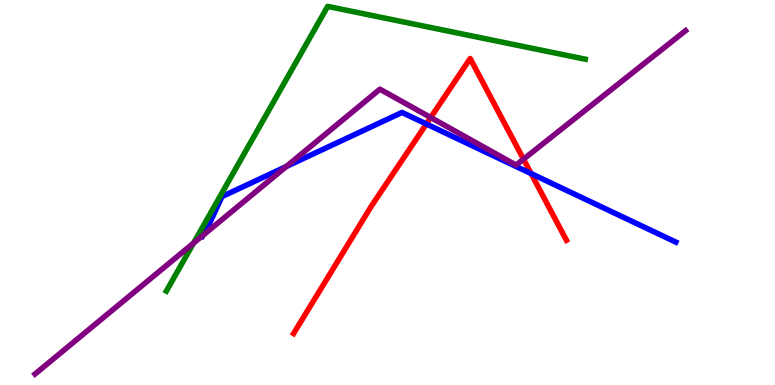[{'lines': ['blue', 'red'], 'intersections': [{'x': 5.5, 'y': 6.78}, {'x': 6.85, 'y': 5.49}]}, {'lines': ['green', 'red'], 'intersections': []}, {'lines': ['purple', 'red'], 'intersections': [{'x': 5.56, 'y': 6.95}, {'x': 6.75, 'y': 5.87}]}, {'lines': ['blue', 'green'], 'intersections': []}, {'lines': ['blue', 'purple'], 'intersections': [{'x': 2.62, 'y': 3.88}, {'x': 3.69, 'y': 5.68}]}, {'lines': ['green', 'purple'], 'intersections': [{'x': 2.5, 'y': 3.69}]}]